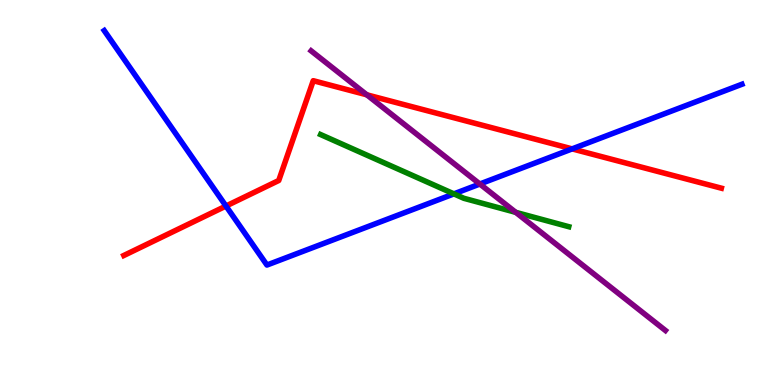[{'lines': ['blue', 'red'], 'intersections': [{'x': 2.92, 'y': 4.65}, {'x': 7.38, 'y': 6.13}]}, {'lines': ['green', 'red'], 'intersections': []}, {'lines': ['purple', 'red'], 'intersections': [{'x': 4.73, 'y': 7.54}]}, {'lines': ['blue', 'green'], 'intersections': [{'x': 5.86, 'y': 4.96}]}, {'lines': ['blue', 'purple'], 'intersections': [{'x': 6.19, 'y': 5.22}]}, {'lines': ['green', 'purple'], 'intersections': [{'x': 6.65, 'y': 4.48}]}]